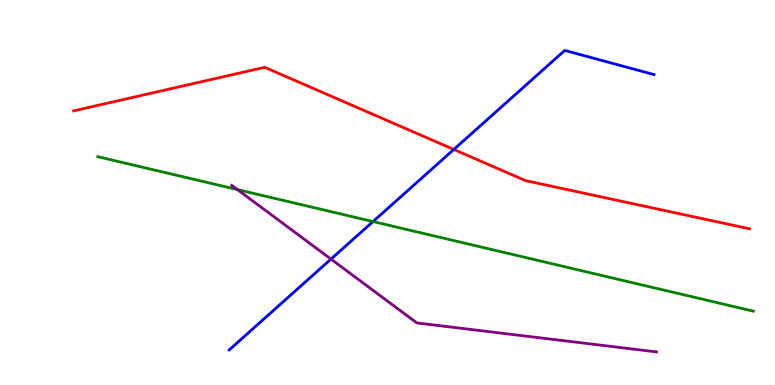[{'lines': ['blue', 'red'], 'intersections': [{'x': 5.86, 'y': 6.12}]}, {'lines': ['green', 'red'], 'intersections': []}, {'lines': ['purple', 'red'], 'intersections': []}, {'lines': ['blue', 'green'], 'intersections': [{'x': 4.81, 'y': 4.25}]}, {'lines': ['blue', 'purple'], 'intersections': [{'x': 4.27, 'y': 3.27}]}, {'lines': ['green', 'purple'], 'intersections': [{'x': 3.06, 'y': 5.08}]}]